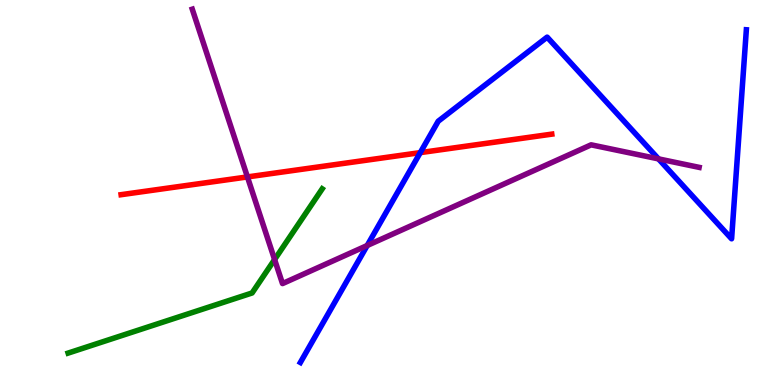[{'lines': ['blue', 'red'], 'intersections': [{'x': 5.42, 'y': 6.04}]}, {'lines': ['green', 'red'], 'intersections': []}, {'lines': ['purple', 'red'], 'intersections': [{'x': 3.19, 'y': 5.4}]}, {'lines': ['blue', 'green'], 'intersections': []}, {'lines': ['blue', 'purple'], 'intersections': [{'x': 4.74, 'y': 3.62}, {'x': 8.5, 'y': 5.87}]}, {'lines': ['green', 'purple'], 'intersections': [{'x': 3.54, 'y': 3.26}]}]